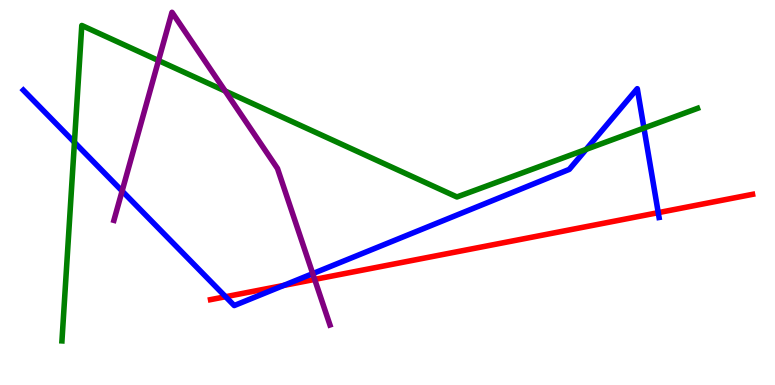[{'lines': ['blue', 'red'], 'intersections': [{'x': 2.91, 'y': 2.29}, {'x': 3.66, 'y': 2.59}, {'x': 8.49, 'y': 4.48}]}, {'lines': ['green', 'red'], 'intersections': []}, {'lines': ['purple', 'red'], 'intersections': [{'x': 4.06, 'y': 2.74}]}, {'lines': ['blue', 'green'], 'intersections': [{'x': 0.96, 'y': 6.3}, {'x': 7.56, 'y': 6.12}, {'x': 8.31, 'y': 6.67}]}, {'lines': ['blue', 'purple'], 'intersections': [{'x': 1.58, 'y': 5.04}, {'x': 4.04, 'y': 2.89}]}, {'lines': ['green', 'purple'], 'intersections': [{'x': 2.05, 'y': 8.43}, {'x': 2.91, 'y': 7.64}]}]